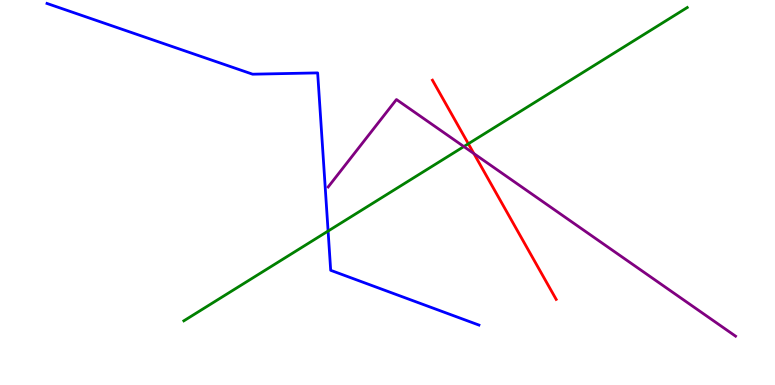[{'lines': ['blue', 'red'], 'intersections': []}, {'lines': ['green', 'red'], 'intersections': [{'x': 6.04, 'y': 6.27}]}, {'lines': ['purple', 'red'], 'intersections': [{'x': 6.11, 'y': 6.01}]}, {'lines': ['blue', 'green'], 'intersections': [{'x': 4.23, 'y': 4.0}]}, {'lines': ['blue', 'purple'], 'intersections': []}, {'lines': ['green', 'purple'], 'intersections': [{'x': 5.99, 'y': 6.19}]}]